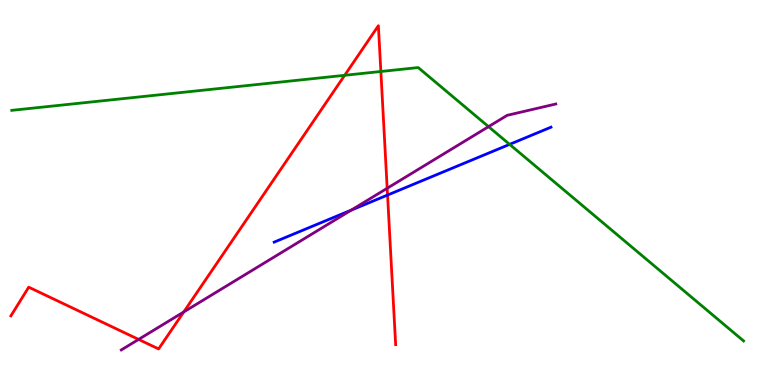[{'lines': ['blue', 'red'], 'intersections': [{'x': 5.0, 'y': 4.93}]}, {'lines': ['green', 'red'], 'intersections': [{'x': 4.45, 'y': 8.04}, {'x': 4.91, 'y': 8.14}]}, {'lines': ['purple', 'red'], 'intersections': [{'x': 1.79, 'y': 1.18}, {'x': 2.37, 'y': 1.9}, {'x': 5.0, 'y': 5.11}]}, {'lines': ['blue', 'green'], 'intersections': [{'x': 6.58, 'y': 6.25}]}, {'lines': ['blue', 'purple'], 'intersections': [{'x': 4.53, 'y': 4.54}]}, {'lines': ['green', 'purple'], 'intersections': [{'x': 6.3, 'y': 6.71}]}]